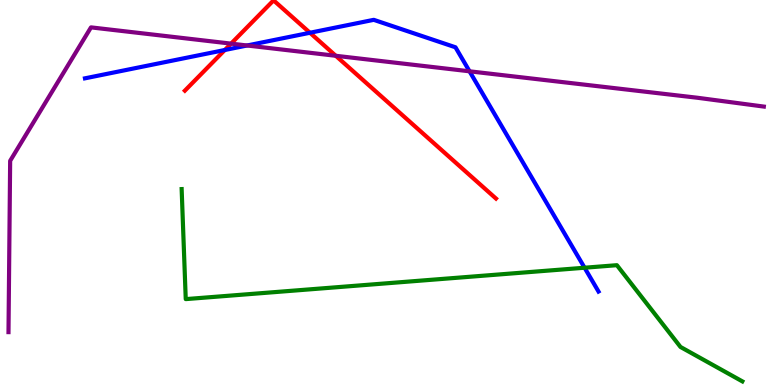[{'lines': ['blue', 'red'], 'intersections': [{'x': 2.9, 'y': 8.7}, {'x': 4.0, 'y': 9.15}]}, {'lines': ['green', 'red'], 'intersections': []}, {'lines': ['purple', 'red'], 'intersections': [{'x': 2.98, 'y': 8.87}, {'x': 4.33, 'y': 8.55}]}, {'lines': ['blue', 'green'], 'intersections': [{'x': 7.54, 'y': 3.05}]}, {'lines': ['blue', 'purple'], 'intersections': [{'x': 3.19, 'y': 8.82}, {'x': 6.06, 'y': 8.15}]}, {'lines': ['green', 'purple'], 'intersections': []}]